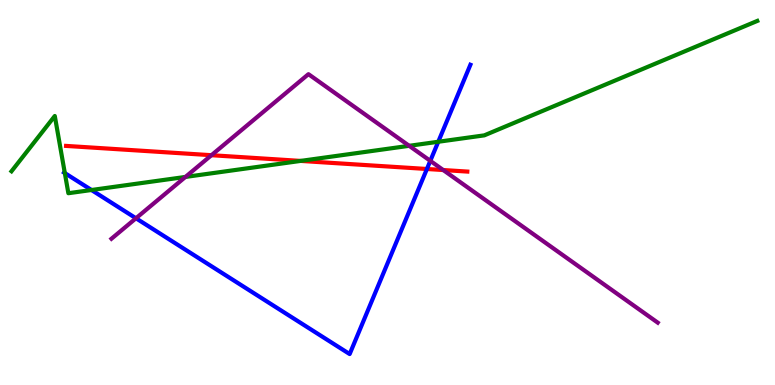[{'lines': ['blue', 'red'], 'intersections': [{'x': 5.51, 'y': 5.61}]}, {'lines': ['green', 'red'], 'intersections': [{'x': 3.88, 'y': 5.82}]}, {'lines': ['purple', 'red'], 'intersections': [{'x': 2.73, 'y': 5.97}, {'x': 5.72, 'y': 5.58}]}, {'lines': ['blue', 'green'], 'intersections': [{'x': 0.836, 'y': 5.5}, {'x': 1.18, 'y': 5.06}, {'x': 5.66, 'y': 6.32}]}, {'lines': ['blue', 'purple'], 'intersections': [{'x': 1.75, 'y': 4.33}, {'x': 5.55, 'y': 5.82}]}, {'lines': ['green', 'purple'], 'intersections': [{'x': 2.39, 'y': 5.4}, {'x': 5.28, 'y': 6.21}]}]